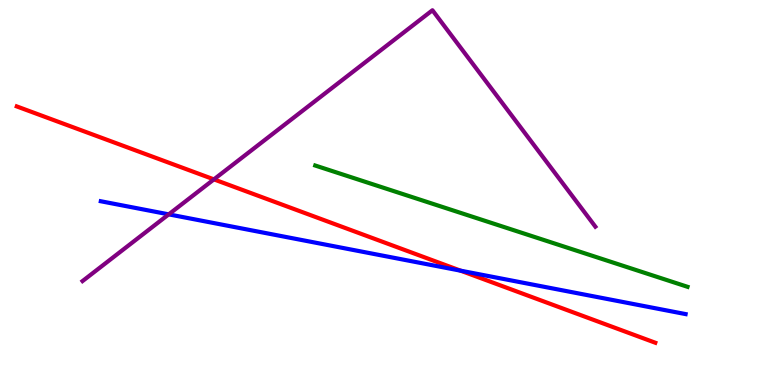[{'lines': ['blue', 'red'], 'intersections': [{'x': 5.94, 'y': 2.97}]}, {'lines': ['green', 'red'], 'intersections': []}, {'lines': ['purple', 'red'], 'intersections': [{'x': 2.76, 'y': 5.34}]}, {'lines': ['blue', 'green'], 'intersections': []}, {'lines': ['blue', 'purple'], 'intersections': [{'x': 2.18, 'y': 4.43}]}, {'lines': ['green', 'purple'], 'intersections': []}]